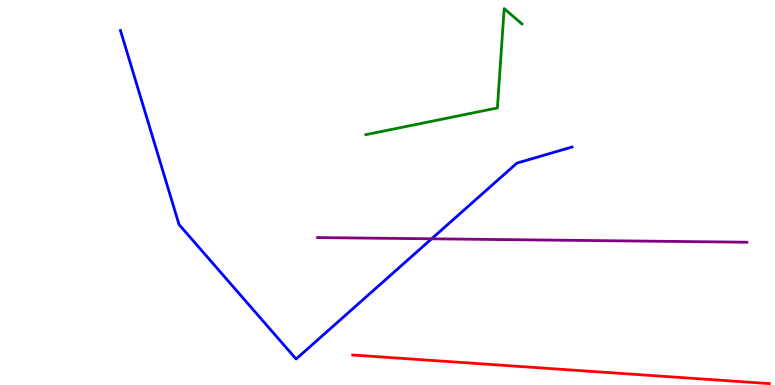[{'lines': ['blue', 'red'], 'intersections': []}, {'lines': ['green', 'red'], 'intersections': []}, {'lines': ['purple', 'red'], 'intersections': []}, {'lines': ['blue', 'green'], 'intersections': []}, {'lines': ['blue', 'purple'], 'intersections': [{'x': 5.57, 'y': 3.8}]}, {'lines': ['green', 'purple'], 'intersections': []}]